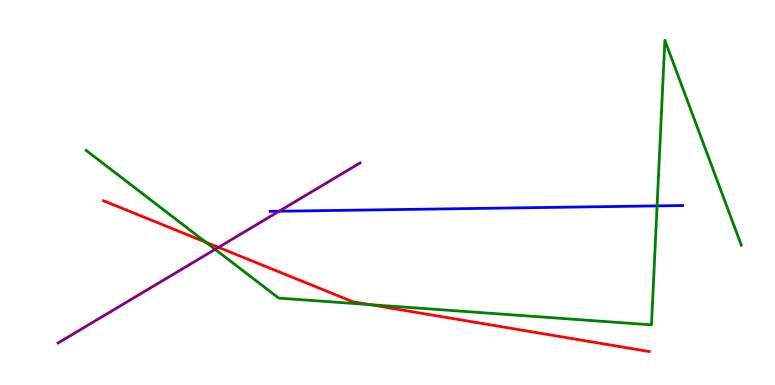[{'lines': ['blue', 'red'], 'intersections': []}, {'lines': ['green', 'red'], 'intersections': [{'x': 2.66, 'y': 3.71}, {'x': 4.78, 'y': 2.09}]}, {'lines': ['purple', 'red'], 'intersections': [{'x': 2.82, 'y': 3.58}]}, {'lines': ['blue', 'green'], 'intersections': [{'x': 8.48, 'y': 4.65}]}, {'lines': ['blue', 'purple'], 'intersections': [{'x': 3.6, 'y': 4.51}]}, {'lines': ['green', 'purple'], 'intersections': [{'x': 2.78, 'y': 3.52}]}]